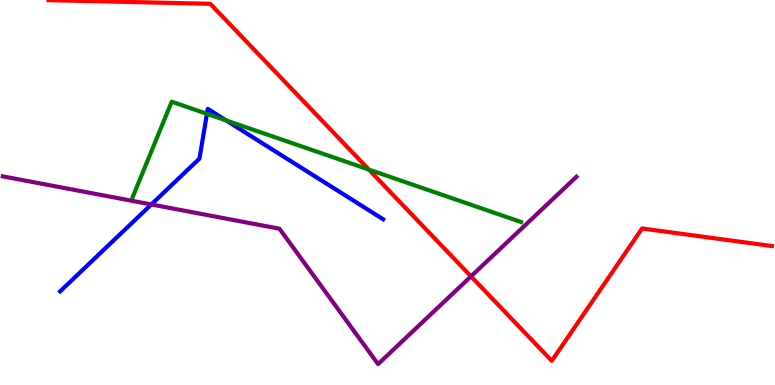[{'lines': ['blue', 'red'], 'intersections': []}, {'lines': ['green', 'red'], 'intersections': [{'x': 4.76, 'y': 5.6}]}, {'lines': ['purple', 'red'], 'intersections': [{'x': 6.08, 'y': 2.82}]}, {'lines': ['blue', 'green'], 'intersections': [{'x': 2.67, 'y': 7.04}, {'x': 2.92, 'y': 6.87}]}, {'lines': ['blue', 'purple'], 'intersections': [{'x': 1.95, 'y': 4.69}]}, {'lines': ['green', 'purple'], 'intersections': []}]